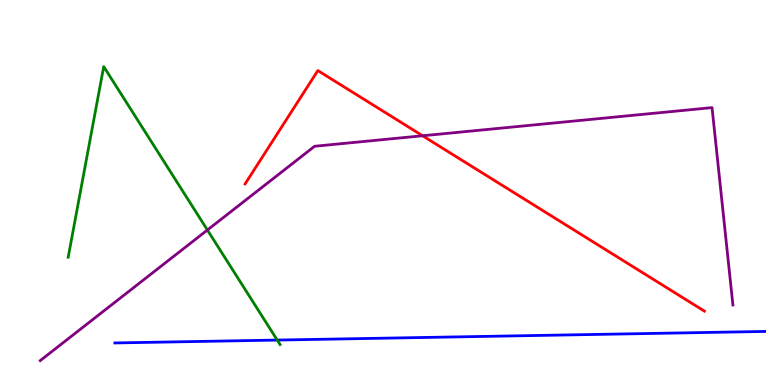[{'lines': ['blue', 'red'], 'intersections': []}, {'lines': ['green', 'red'], 'intersections': []}, {'lines': ['purple', 'red'], 'intersections': [{'x': 5.45, 'y': 6.47}]}, {'lines': ['blue', 'green'], 'intersections': [{'x': 3.58, 'y': 1.17}]}, {'lines': ['blue', 'purple'], 'intersections': []}, {'lines': ['green', 'purple'], 'intersections': [{'x': 2.68, 'y': 4.03}]}]